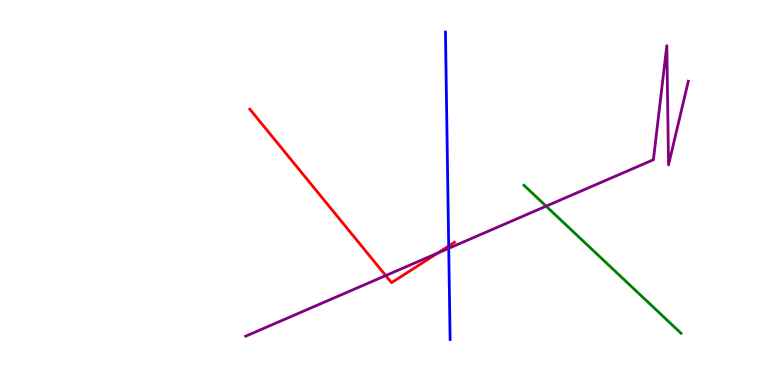[{'lines': ['blue', 'red'], 'intersections': [{'x': 5.79, 'y': 3.61}]}, {'lines': ['green', 'red'], 'intersections': []}, {'lines': ['purple', 'red'], 'intersections': [{'x': 4.98, 'y': 2.84}, {'x': 5.65, 'y': 3.43}]}, {'lines': ['blue', 'green'], 'intersections': []}, {'lines': ['blue', 'purple'], 'intersections': [{'x': 5.79, 'y': 3.55}]}, {'lines': ['green', 'purple'], 'intersections': [{'x': 7.05, 'y': 4.64}]}]